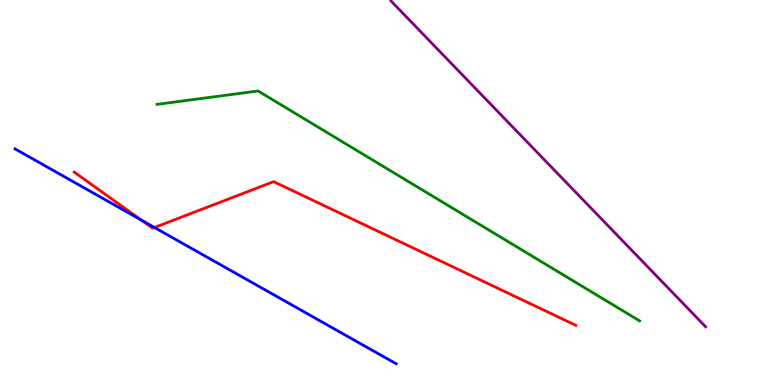[{'lines': ['blue', 'red'], 'intersections': [{'x': 1.82, 'y': 4.29}, {'x': 1.99, 'y': 4.09}]}, {'lines': ['green', 'red'], 'intersections': []}, {'lines': ['purple', 'red'], 'intersections': []}, {'lines': ['blue', 'green'], 'intersections': []}, {'lines': ['blue', 'purple'], 'intersections': []}, {'lines': ['green', 'purple'], 'intersections': []}]